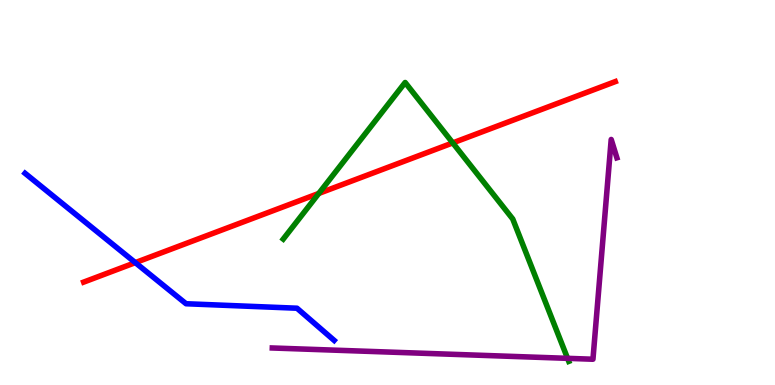[{'lines': ['blue', 'red'], 'intersections': [{'x': 1.75, 'y': 3.18}]}, {'lines': ['green', 'red'], 'intersections': [{'x': 4.11, 'y': 4.98}, {'x': 5.84, 'y': 6.29}]}, {'lines': ['purple', 'red'], 'intersections': []}, {'lines': ['blue', 'green'], 'intersections': []}, {'lines': ['blue', 'purple'], 'intersections': []}, {'lines': ['green', 'purple'], 'intersections': [{'x': 7.32, 'y': 0.692}]}]